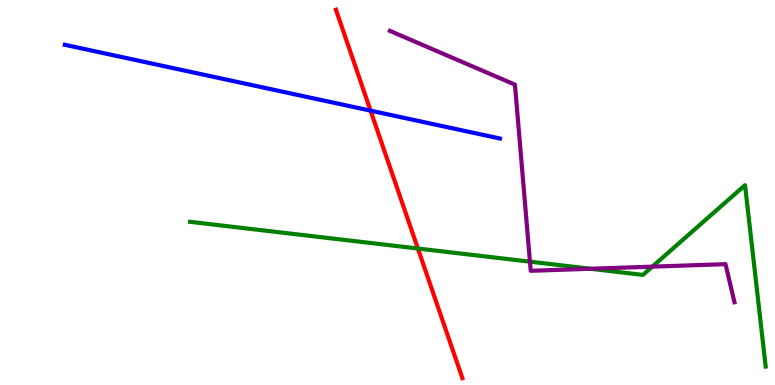[{'lines': ['blue', 'red'], 'intersections': [{'x': 4.78, 'y': 7.13}]}, {'lines': ['green', 'red'], 'intersections': [{'x': 5.39, 'y': 3.54}]}, {'lines': ['purple', 'red'], 'intersections': []}, {'lines': ['blue', 'green'], 'intersections': []}, {'lines': ['blue', 'purple'], 'intersections': []}, {'lines': ['green', 'purple'], 'intersections': [{'x': 6.84, 'y': 3.2}, {'x': 7.62, 'y': 3.02}, {'x': 8.42, 'y': 3.07}]}]